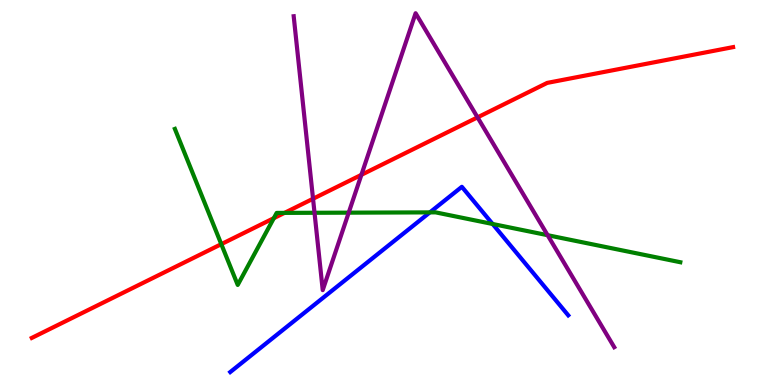[{'lines': ['blue', 'red'], 'intersections': []}, {'lines': ['green', 'red'], 'intersections': [{'x': 2.86, 'y': 3.66}, {'x': 3.53, 'y': 4.33}, {'x': 3.67, 'y': 4.47}]}, {'lines': ['purple', 'red'], 'intersections': [{'x': 4.04, 'y': 4.84}, {'x': 4.66, 'y': 5.46}, {'x': 6.16, 'y': 6.95}]}, {'lines': ['blue', 'green'], 'intersections': [{'x': 5.55, 'y': 4.48}, {'x': 6.36, 'y': 4.18}]}, {'lines': ['blue', 'purple'], 'intersections': []}, {'lines': ['green', 'purple'], 'intersections': [{'x': 4.06, 'y': 4.47}, {'x': 4.5, 'y': 4.48}, {'x': 7.07, 'y': 3.89}]}]